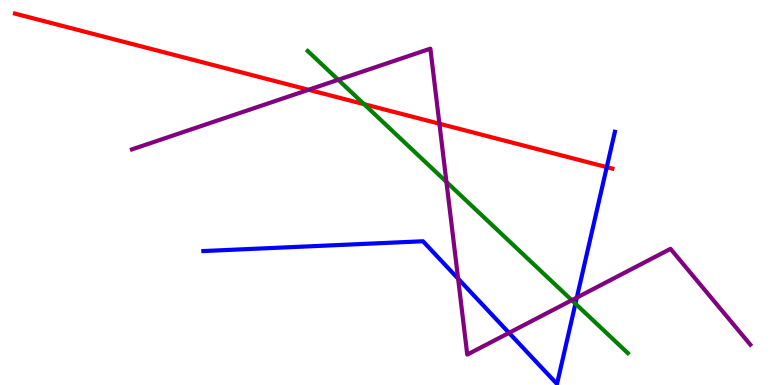[{'lines': ['blue', 'red'], 'intersections': [{'x': 7.83, 'y': 5.66}]}, {'lines': ['green', 'red'], 'intersections': [{'x': 4.7, 'y': 7.29}]}, {'lines': ['purple', 'red'], 'intersections': [{'x': 3.98, 'y': 7.67}, {'x': 5.67, 'y': 6.79}]}, {'lines': ['blue', 'green'], 'intersections': [{'x': 7.42, 'y': 2.11}]}, {'lines': ['blue', 'purple'], 'intersections': [{'x': 5.91, 'y': 2.76}, {'x': 6.57, 'y': 1.35}, {'x': 7.44, 'y': 2.27}]}, {'lines': ['green', 'purple'], 'intersections': [{'x': 4.36, 'y': 7.93}, {'x': 5.76, 'y': 5.28}, {'x': 7.38, 'y': 2.2}]}]